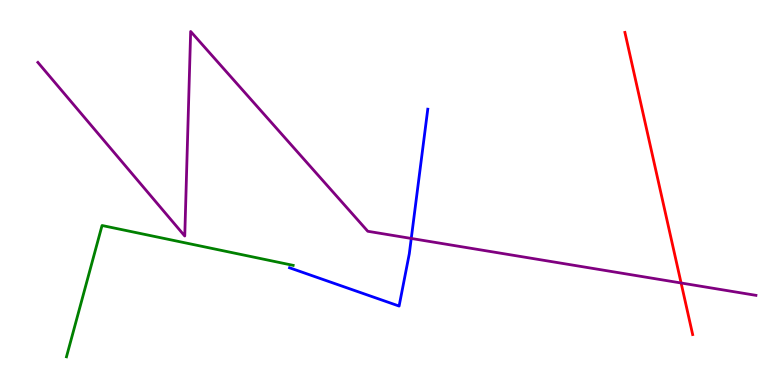[{'lines': ['blue', 'red'], 'intersections': []}, {'lines': ['green', 'red'], 'intersections': []}, {'lines': ['purple', 'red'], 'intersections': [{'x': 8.79, 'y': 2.65}]}, {'lines': ['blue', 'green'], 'intersections': []}, {'lines': ['blue', 'purple'], 'intersections': [{'x': 5.31, 'y': 3.81}]}, {'lines': ['green', 'purple'], 'intersections': []}]